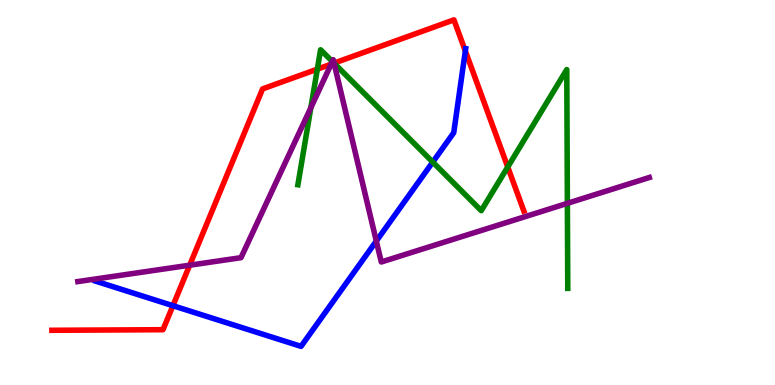[{'lines': ['blue', 'red'], 'intersections': [{'x': 2.23, 'y': 2.06}, {'x': 6.0, 'y': 8.67}]}, {'lines': ['green', 'red'], 'intersections': [{'x': 4.09, 'y': 8.2}, {'x': 4.31, 'y': 8.36}, {'x': 6.55, 'y': 5.66}]}, {'lines': ['purple', 'red'], 'intersections': [{'x': 2.45, 'y': 3.11}, {'x': 4.27, 'y': 8.33}, {'x': 4.31, 'y': 8.36}]}, {'lines': ['blue', 'green'], 'intersections': [{'x': 5.58, 'y': 5.79}]}, {'lines': ['blue', 'purple'], 'intersections': [{'x': 4.86, 'y': 3.74}]}, {'lines': ['green', 'purple'], 'intersections': [{'x': 4.01, 'y': 7.2}, {'x': 4.29, 'y': 8.4}, {'x': 4.31, 'y': 8.36}, {'x': 7.32, 'y': 4.72}]}]